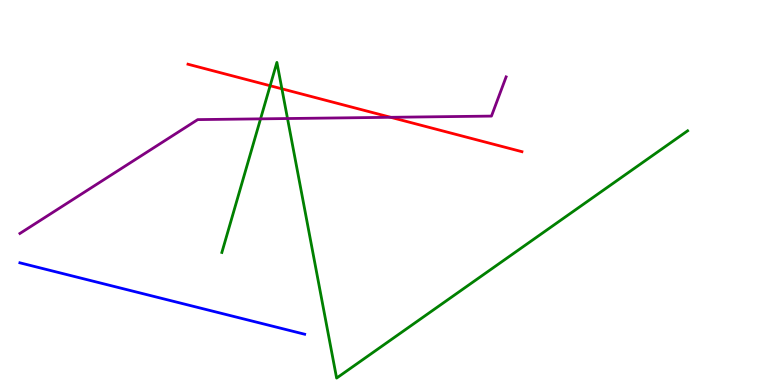[{'lines': ['blue', 'red'], 'intersections': []}, {'lines': ['green', 'red'], 'intersections': [{'x': 3.49, 'y': 7.77}, {'x': 3.64, 'y': 7.69}]}, {'lines': ['purple', 'red'], 'intersections': [{'x': 5.04, 'y': 6.95}]}, {'lines': ['blue', 'green'], 'intersections': []}, {'lines': ['blue', 'purple'], 'intersections': []}, {'lines': ['green', 'purple'], 'intersections': [{'x': 3.36, 'y': 6.91}, {'x': 3.71, 'y': 6.92}]}]